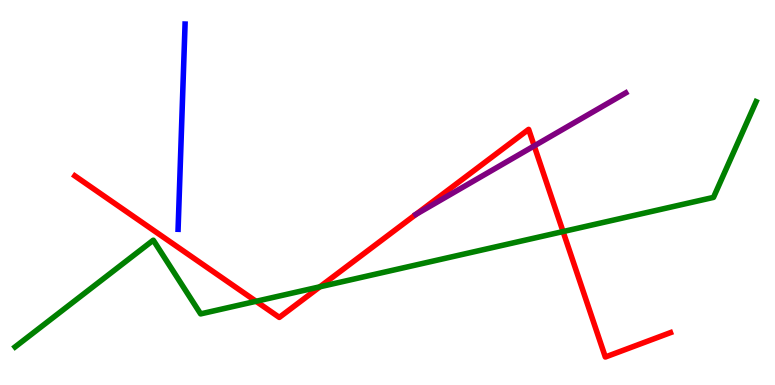[{'lines': ['blue', 'red'], 'intersections': []}, {'lines': ['green', 'red'], 'intersections': [{'x': 3.3, 'y': 2.17}, {'x': 4.13, 'y': 2.55}, {'x': 7.27, 'y': 3.99}]}, {'lines': ['purple', 'red'], 'intersections': [{'x': 5.37, 'y': 4.43}, {'x': 6.89, 'y': 6.21}]}, {'lines': ['blue', 'green'], 'intersections': []}, {'lines': ['blue', 'purple'], 'intersections': []}, {'lines': ['green', 'purple'], 'intersections': []}]